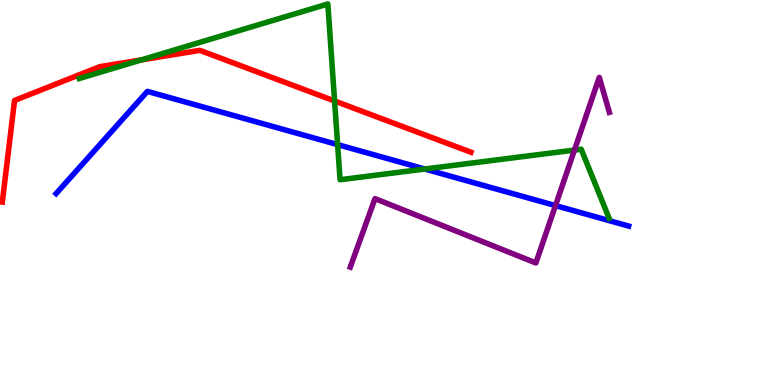[{'lines': ['blue', 'red'], 'intersections': []}, {'lines': ['green', 'red'], 'intersections': [{'x': 1.82, 'y': 8.44}, {'x': 4.32, 'y': 7.38}]}, {'lines': ['purple', 'red'], 'intersections': []}, {'lines': ['blue', 'green'], 'intersections': [{'x': 4.36, 'y': 6.24}, {'x': 5.48, 'y': 5.61}]}, {'lines': ['blue', 'purple'], 'intersections': [{'x': 7.17, 'y': 4.66}]}, {'lines': ['green', 'purple'], 'intersections': [{'x': 7.41, 'y': 6.1}]}]